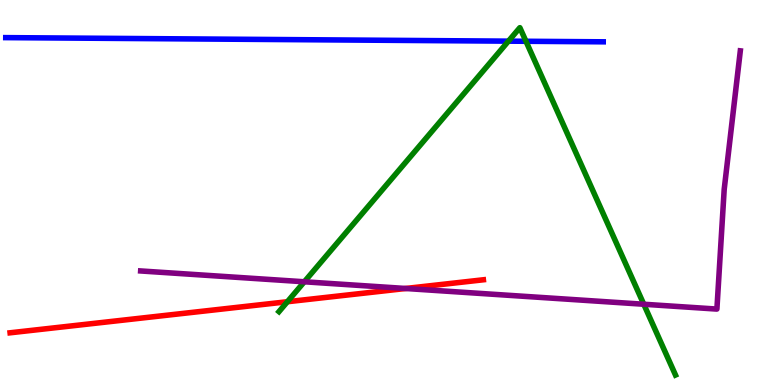[{'lines': ['blue', 'red'], 'intersections': []}, {'lines': ['green', 'red'], 'intersections': [{'x': 3.71, 'y': 2.16}]}, {'lines': ['purple', 'red'], 'intersections': [{'x': 5.23, 'y': 2.51}]}, {'lines': ['blue', 'green'], 'intersections': [{'x': 6.56, 'y': 8.93}, {'x': 6.79, 'y': 8.93}]}, {'lines': ['blue', 'purple'], 'intersections': []}, {'lines': ['green', 'purple'], 'intersections': [{'x': 3.93, 'y': 2.68}, {'x': 8.31, 'y': 2.1}]}]